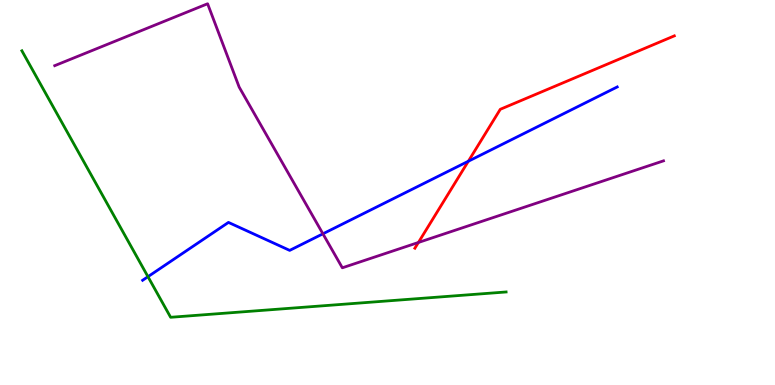[{'lines': ['blue', 'red'], 'intersections': [{'x': 6.04, 'y': 5.81}]}, {'lines': ['green', 'red'], 'intersections': []}, {'lines': ['purple', 'red'], 'intersections': [{'x': 5.4, 'y': 3.7}]}, {'lines': ['blue', 'green'], 'intersections': [{'x': 1.91, 'y': 2.81}]}, {'lines': ['blue', 'purple'], 'intersections': [{'x': 4.17, 'y': 3.93}]}, {'lines': ['green', 'purple'], 'intersections': []}]